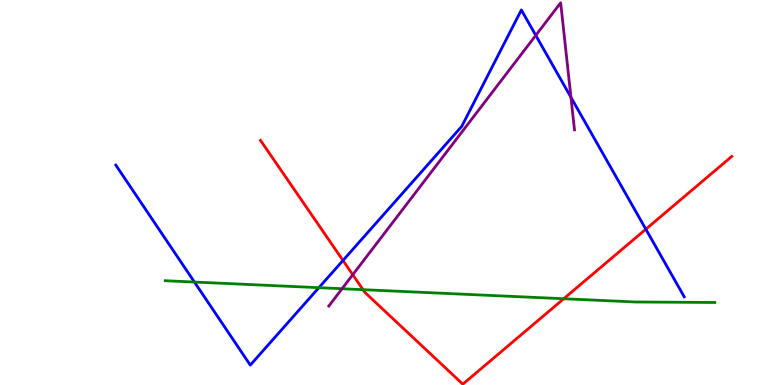[{'lines': ['blue', 'red'], 'intersections': [{'x': 4.43, 'y': 3.23}, {'x': 8.33, 'y': 4.05}]}, {'lines': ['green', 'red'], 'intersections': [{'x': 4.68, 'y': 2.48}, {'x': 7.27, 'y': 2.24}]}, {'lines': ['purple', 'red'], 'intersections': [{'x': 4.55, 'y': 2.86}]}, {'lines': ['blue', 'green'], 'intersections': [{'x': 2.51, 'y': 2.67}, {'x': 4.11, 'y': 2.53}]}, {'lines': ['blue', 'purple'], 'intersections': [{'x': 6.91, 'y': 9.08}, {'x': 7.37, 'y': 7.47}]}, {'lines': ['green', 'purple'], 'intersections': [{'x': 4.41, 'y': 2.5}]}]